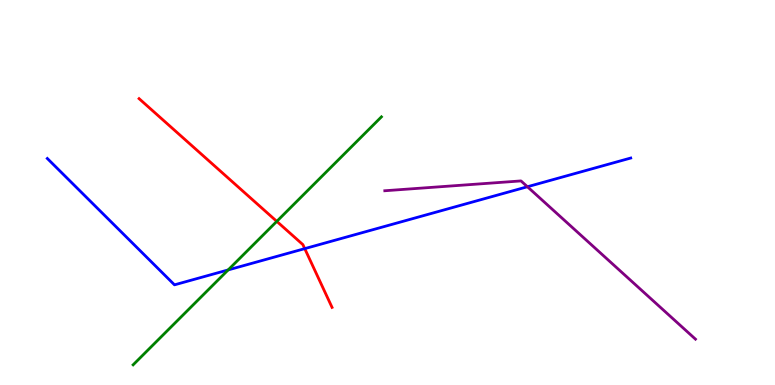[{'lines': ['blue', 'red'], 'intersections': [{'x': 3.93, 'y': 3.54}]}, {'lines': ['green', 'red'], 'intersections': [{'x': 3.57, 'y': 4.25}]}, {'lines': ['purple', 'red'], 'intersections': []}, {'lines': ['blue', 'green'], 'intersections': [{'x': 2.94, 'y': 2.99}]}, {'lines': ['blue', 'purple'], 'intersections': [{'x': 6.81, 'y': 5.15}]}, {'lines': ['green', 'purple'], 'intersections': []}]